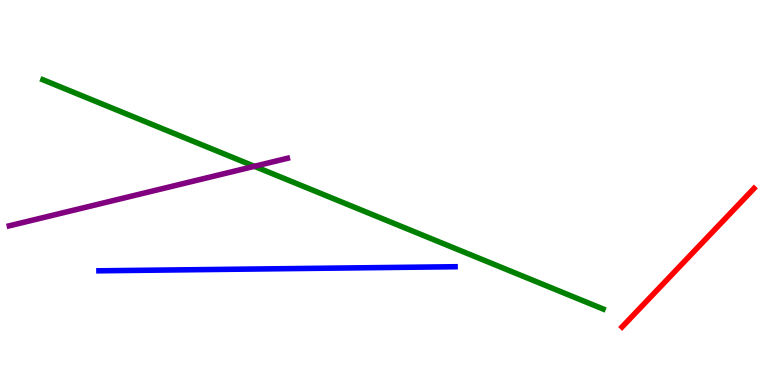[{'lines': ['blue', 'red'], 'intersections': []}, {'lines': ['green', 'red'], 'intersections': []}, {'lines': ['purple', 'red'], 'intersections': []}, {'lines': ['blue', 'green'], 'intersections': []}, {'lines': ['blue', 'purple'], 'intersections': []}, {'lines': ['green', 'purple'], 'intersections': [{'x': 3.28, 'y': 5.68}]}]